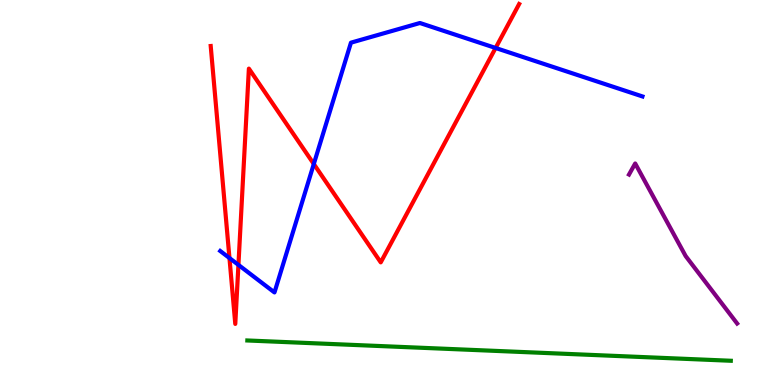[{'lines': ['blue', 'red'], 'intersections': [{'x': 2.96, 'y': 3.3}, {'x': 3.08, 'y': 3.12}, {'x': 4.05, 'y': 5.74}, {'x': 6.39, 'y': 8.75}]}, {'lines': ['green', 'red'], 'intersections': []}, {'lines': ['purple', 'red'], 'intersections': []}, {'lines': ['blue', 'green'], 'intersections': []}, {'lines': ['blue', 'purple'], 'intersections': []}, {'lines': ['green', 'purple'], 'intersections': []}]